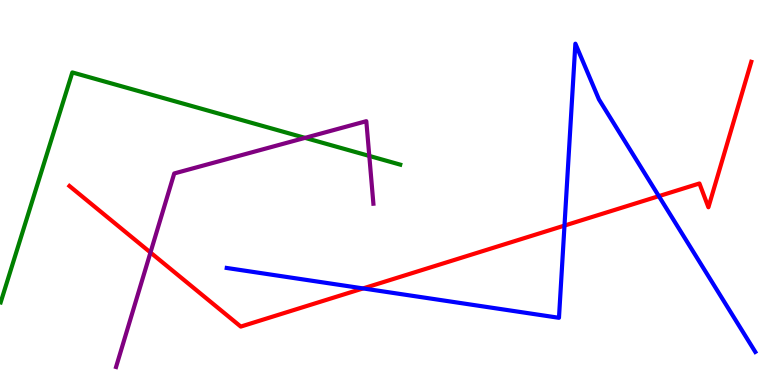[{'lines': ['blue', 'red'], 'intersections': [{'x': 4.68, 'y': 2.51}, {'x': 7.28, 'y': 4.14}, {'x': 8.5, 'y': 4.91}]}, {'lines': ['green', 'red'], 'intersections': []}, {'lines': ['purple', 'red'], 'intersections': [{'x': 1.94, 'y': 3.44}]}, {'lines': ['blue', 'green'], 'intersections': []}, {'lines': ['blue', 'purple'], 'intersections': []}, {'lines': ['green', 'purple'], 'intersections': [{'x': 3.94, 'y': 6.42}, {'x': 4.77, 'y': 5.95}]}]